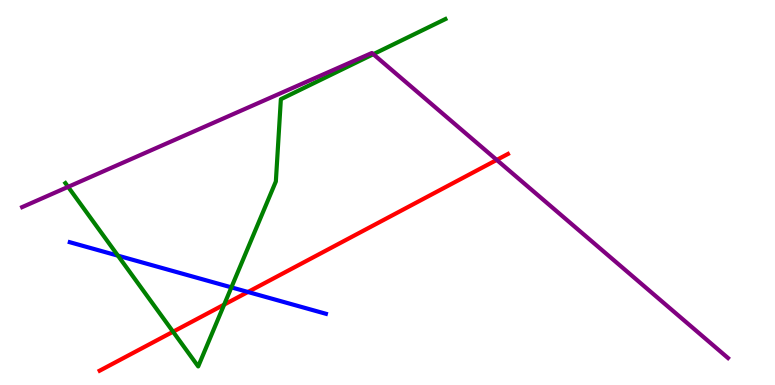[{'lines': ['blue', 'red'], 'intersections': [{'x': 3.2, 'y': 2.42}]}, {'lines': ['green', 'red'], 'intersections': [{'x': 2.23, 'y': 1.38}, {'x': 2.89, 'y': 2.09}]}, {'lines': ['purple', 'red'], 'intersections': [{'x': 6.41, 'y': 5.85}]}, {'lines': ['blue', 'green'], 'intersections': [{'x': 1.52, 'y': 3.36}, {'x': 2.99, 'y': 2.54}]}, {'lines': ['blue', 'purple'], 'intersections': []}, {'lines': ['green', 'purple'], 'intersections': [{'x': 0.879, 'y': 5.15}, {'x': 4.82, 'y': 8.59}]}]